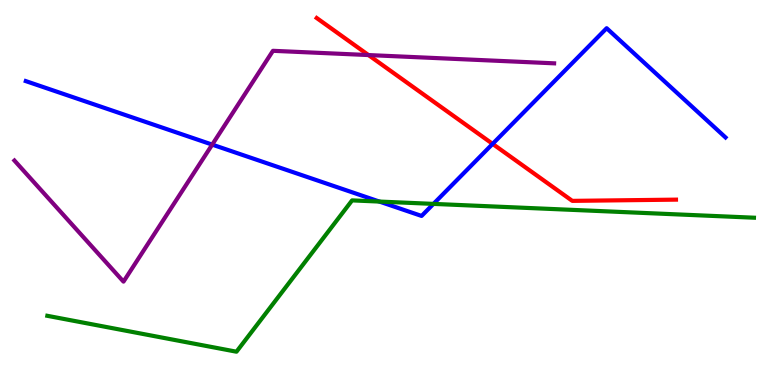[{'lines': ['blue', 'red'], 'intersections': [{'x': 6.36, 'y': 6.26}]}, {'lines': ['green', 'red'], 'intersections': []}, {'lines': ['purple', 'red'], 'intersections': [{'x': 4.75, 'y': 8.57}]}, {'lines': ['blue', 'green'], 'intersections': [{'x': 4.9, 'y': 4.76}, {'x': 5.59, 'y': 4.7}]}, {'lines': ['blue', 'purple'], 'intersections': [{'x': 2.74, 'y': 6.24}]}, {'lines': ['green', 'purple'], 'intersections': []}]